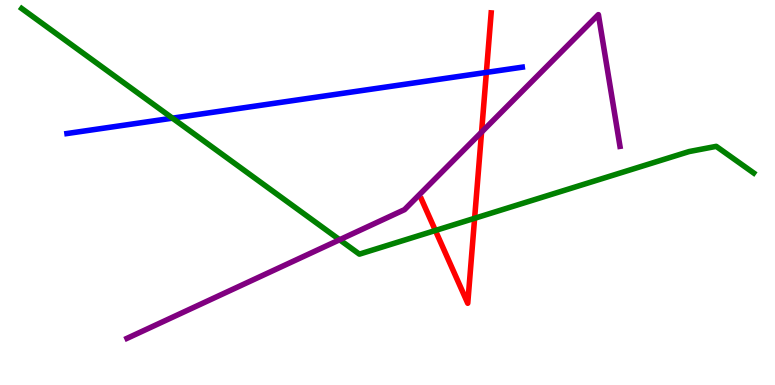[{'lines': ['blue', 'red'], 'intersections': [{'x': 6.28, 'y': 8.12}]}, {'lines': ['green', 'red'], 'intersections': [{'x': 5.62, 'y': 4.01}, {'x': 6.12, 'y': 4.33}]}, {'lines': ['purple', 'red'], 'intersections': [{'x': 6.21, 'y': 6.57}]}, {'lines': ['blue', 'green'], 'intersections': [{'x': 2.23, 'y': 6.93}]}, {'lines': ['blue', 'purple'], 'intersections': []}, {'lines': ['green', 'purple'], 'intersections': [{'x': 4.38, 'y': 3.77}]}]